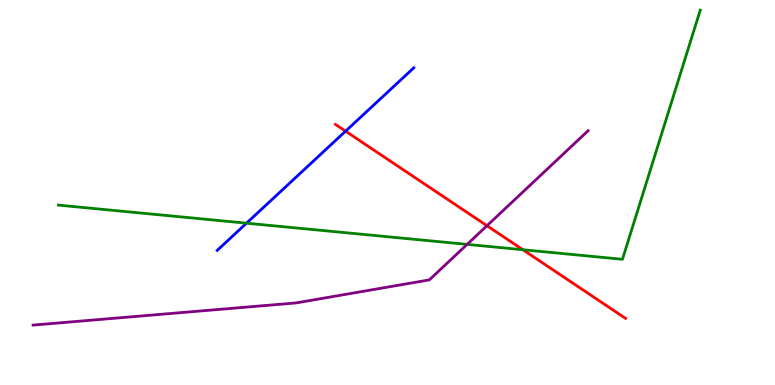[{'lines': ['blue', 'red'], 'intersections': [{'x': 4.46, 'y': 6.59}]}, {'lines': ['green', 'red'], 'intersections': [{'x': 6.75, 'y': 3.51}]}, {'lines': ['purple', 'red'], 'intersections': [{'x': 6.28, 'y': 4.14}]}, {'lines': ['blue', 'green'], 'intersections': [{'x': 3.18, 'y': 4.2}]}, {'lines': ['blue', 'purple'], 'intersections': []}, {'lines': ['green', 'purple'], 'intersections': [{'x': 6.03, 'y': 3.65}]}]